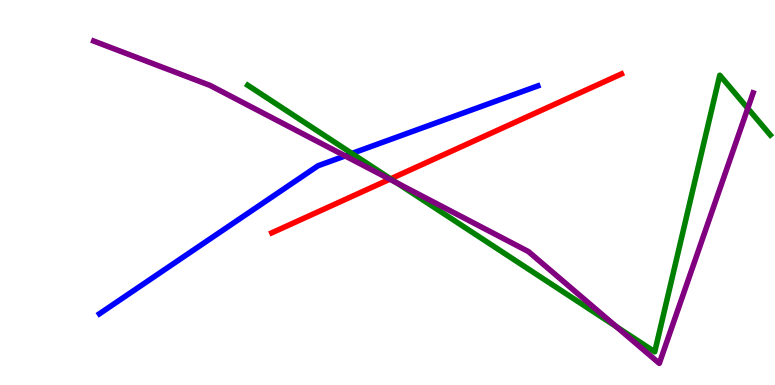[{'lines': ['blue', 'red'], 'intersections': []}, {'lines': ['green', 'red'], 'intersections': [{'x': 5.04, 'y': 5.35}]}, {'lines': ['purple', 'red'], 'intersections': [{'x': 5.03, 'y': 5.35}]}, {'lines': ['blue', 'green'], 'intersections': [{'x': 4.54, 'y': 6.01}]}, {'lines': ['blue', 'purple'], 'intersections': [{'x': 4.45, 'y': 5.95}]}, {'lines': ['green', 'purple'], 'intersections': [{'x': 5.12, 'y': 5.25}, {'x': 7.95, 'y': 1.51}, {'x': 9.65, 'y': 7.19}]}]